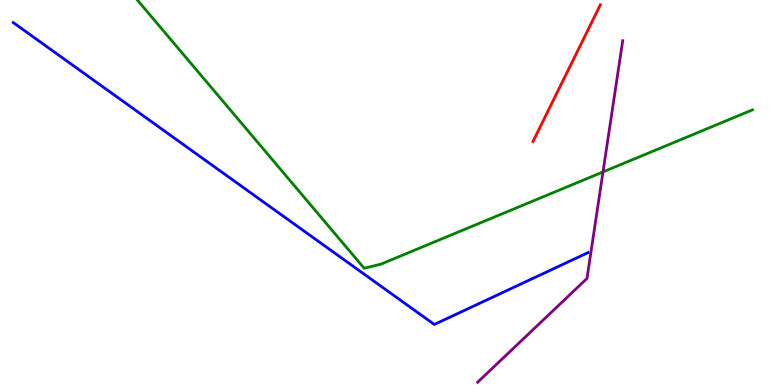[{'lines': ['blue', 'red'], 'intersections': []}, {'lines': ['green', 'red'], 'intersections': []}, {'lines': ['purple', 'red'], 'intersections': []}, {'lines': ['blue', 'green'], 'intersections': []}, {'lines': ['blue', 'purple'], 'intersections': []}, {'lines': ['green', 'purple'], 'intersections': [{'x': 7.78, 'y': 5.53}]}]